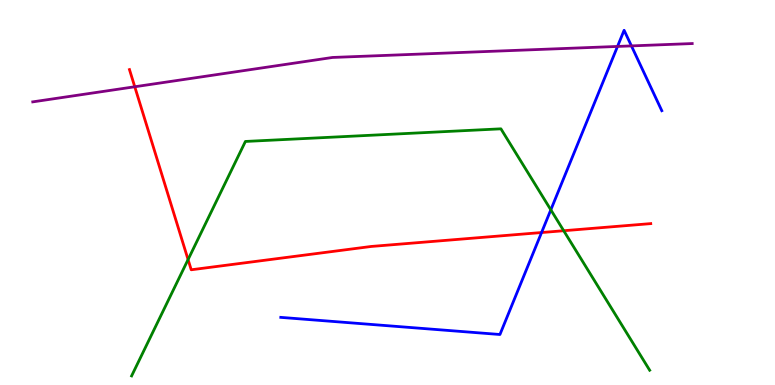[{'lines': ['blue', 'red'], 'intersections': [{'x': 6.99, 'y': 3.96}]}, {'lines': ['green', 'red'], 'intersections': [{'x': 2.43, 'y': 3.26}, {'x': 7.27, 'y': 4.01}]}, {'lines': ['purple', 'red'], 'intersections': [{'x': 1.74, 'y': 7.75}]}, {'lines': ['blue', 'green'], 'intersections': [{'x': 7.11, 'y': 4.55}]}, {'lines': ['blue', 'purple'], 'intersections': [{'x': 7.97, 'y': 8.79}, {'x': 8.15, 'y': 8.81}]}, {'lines': ['green', 'purple'], 'intersections': []}]